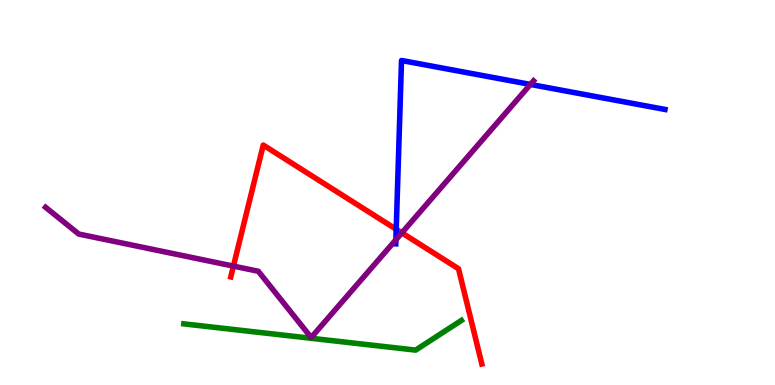[{'lines': ['blue', 'red'], 'intersections': [{'x': 5.11, 'y': 4.04}]}, {'lines': ['green', 'red'], 'intersections': []}, {'lines': ['purple', 'red'], 'intersections': [{'x': 3.01, 'y': 3.09}, {'x': 5.19, 'y': 3.95}]}, {'lines': ['blue', 'green'], 'intersections': []}, {'lines': ['blue', 'purple'], 'intersections': [{'x': 5.11, 'y': 3.77}, {'x': 6.84, 'y': 7.81}]}, {'lines': ['green', 'purple'], 'intersections': []}]